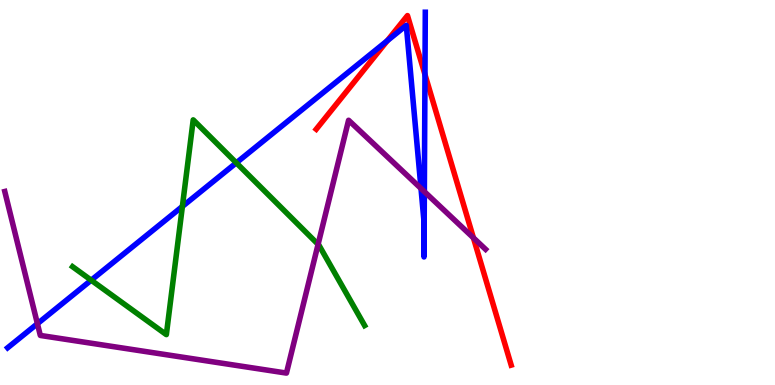[{'lines': ['blue', 'red'], 'intersections': [{'x': 5.0, 'y': 8.94}, {'x': 5.48, 'y': 8.06}]}, {'lines': ['green', 'red'], 'intersections': []}, {'lines': ['purple', 'red'], 'intersections': [{'x': 6.11, 'y': 3.82}]}, {'lines': ['blue', 'green'], 'intersections': [{'x': 1.18, 'y': 2.72}, {'x': 2.35, 'y': 4.64}, {'x': 3.05, 'y': 5.77}]}, {'lines': ['blue', 'purple'], 'intersections': [{'x': 0.483, 'y': 1.59}, {'x': 5.43, 'y': 5.1}, {'x': 5.48, 'y': 5.02}]}, {'lines': ['green', 'purple'], 'intersections': [{'x': 4.1, 'y': 3.65}]}]